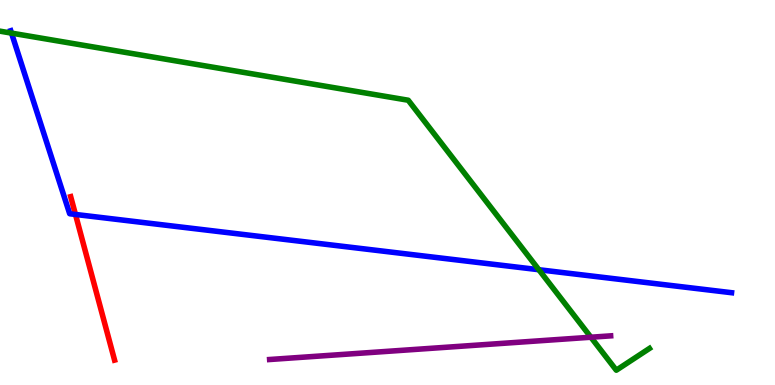[{'lines': ['blue', 'red'], 'intersections': [{'x': 0.974, 'y': 4.43}]}, {'lines': ['green', 'red'], 'intersections': []}, {'lines': ['purple', 'red'], 'intersections': []}, {'lines': ['blue', 'green'], 'intersections': [{'x': 0.149, 'y': 9.14}, {'x': 6.95, 'y': 2.99}]}, {'lines': ['blue', 'purple'], 'intersections': []}, {'lines': ['green', 'purple'], 'intersections': [{'x': 7.62, 'y': 1.24}]}]